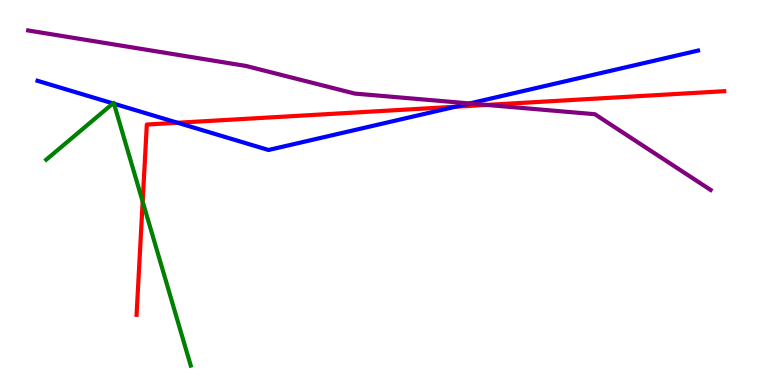[{'lines': ['blue', 'red'], 'intersections': [{'x': 2.29, 'y': 6.81}, {'x': 5.88, 'y': 7.23}]}, {'lines': ['green', 'red'], 'intersections': [{'x': 1.84, 'y': 4.76}]}, {'lines': ['purple', 'red'], 'intersections': [{'x': 6.28, 'y': 7.27}]}, {'lines': ['blue', 'green'], 'intersections': [{'x': 1.46, 'y': 7.31}, {'x': 1.47, 'y': 7.31}]}, {'lines': ['blue', 'purple'], 'intersections': [{'x': 6.06, 'y': 7.31}]}, {'lines': ['green', 'purple'], 'intersections': []}]